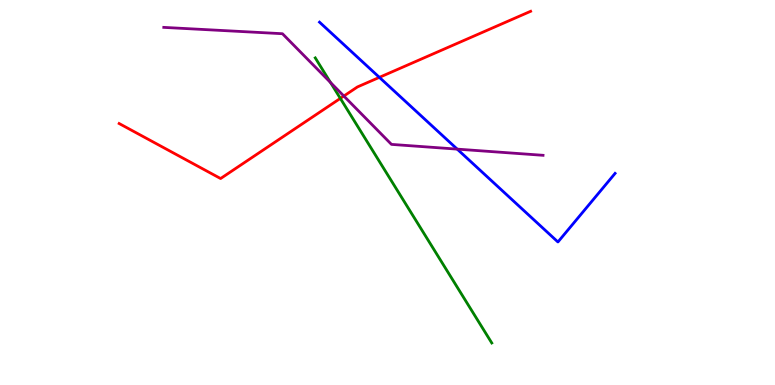[{'lines': ['blue', 'red'], 'intersections': [{'x': 4.9, 'y': 7.99}]}, {'lines': ['green', 'red'], 'intersections': [{'x': 4.39, 'y': 7.44}]}, {'lines': ['purple', 'red'], 'intersections': [{'x': 4.44, 'y': 7.51}]}, {'lines': ['blue', 'green'], 'intersections': []}, {'lines': ['blue', 'purple'], 'intersections': [{'x': 5.9, 'y': 6.13}]}, {'lines': ['green', 'purple'], 'intersections': [{'x': 4.26, 'y': 7.86}]}]